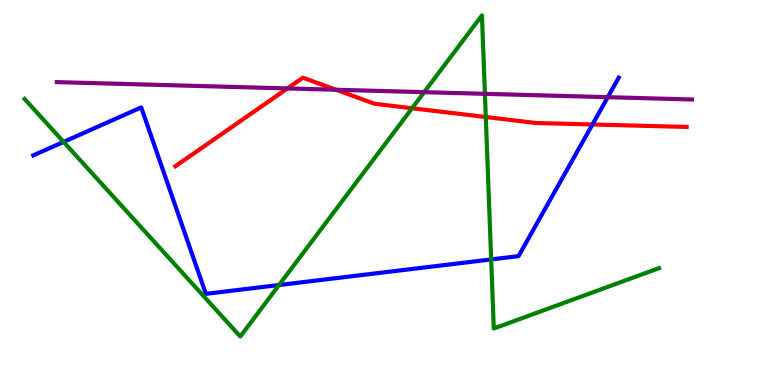[{'lines': ['blue', 'red'], 'intersections': [{'x': 7.64, 'y': 6.77}]}, {'lines': ['green', 'red'], 'intersections': [{'x': 5.32, 'y': 7.19}, {'x': 6.27, 'y': 6.96}]}, {'lines': ['purple', 'red'], 'intersections': [{'x': 3.71, 'y': 7.7}, {'x': 4.34, 'y': 7.67}]}, {'lines': ['blue', 'green'], 'intersections': [{'x': 0.821, 'y': 6.31}, {'x': 3.6, 'y': 2.6}, {'x': 6.34, 'y': 3.26}]}, {'lines': ['blue', 'purple'], 'intersections': [{'x': 7.84, 'y': 7.48}]}, {'lines': ['green', 'purple'], 'intersections': [{'x': 5.47, 'y': 7.61}, {'x': 6.26, 'y': 7.56}]}]